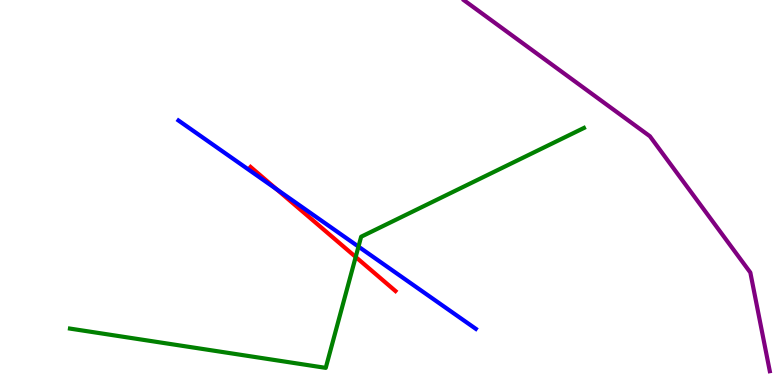[{'lines': ['blue', 'red'], 'intersections': [{'x': 3.57, 'y': 5.09}]}, {'lines': ['green', 'red'], 'intersections': [{'x': 4.59, 'y': 3.33}]}, {'lines': ['purple', 'red'], 'intersections': []}, {'lines': ['blue', 'green'], 'intersections': [{'x': 4.63, 'y': 3.59}]}, {'lines': ['blue', 'purple'], 'intersections': []}, {'lines': ['green', 'purple'], 'intersections': []}]